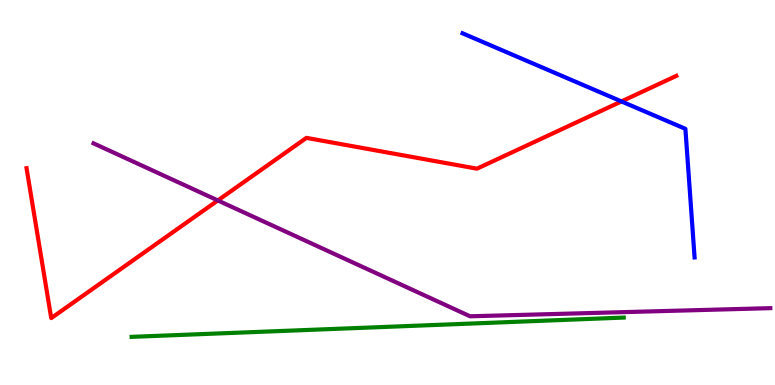[{'lines': ['blue', 'red'], 'intersections': [{'x': 8.02, 'y': 7.37}]}, {'lines': ['green', 'red'], 'intersections': []}, {'lines': ['purple', 'red'], 'intersections': [{'x': 2.81, 'y': 4.79}]}, {'lines': ['blue', 'green'], 'intersections': []}, {'lines': ['blue', 'purple'], 'intersections': []}, {'lines': ['green', 'purple'], 'intersections': []}]